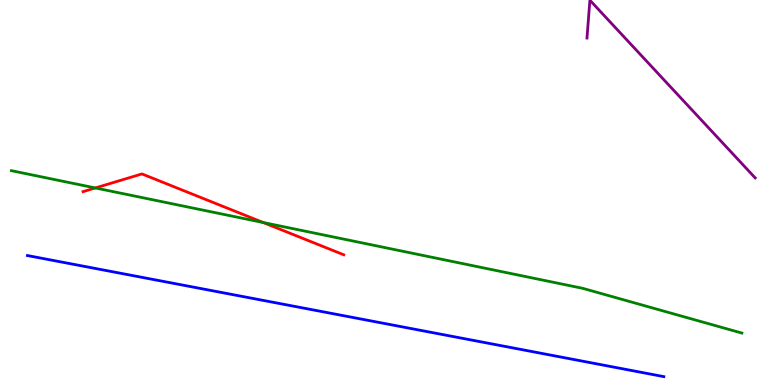[{'lines': ['blue', 'red'], 'intersections': []}, {'lines': ['green', 'red'], 'intersections': [{'x': 1.23, 'y': 5.12}, {'x': 3.4, 'y': 4.22}]}, {'lines': ['purple', 'red'], 'intersections': []}, {'lines': ['blue', 'green'], 'intersections': []}, {'lines': ['blue', 'purple'], 'intersections': []}, {'lines': ['green', 'purple'], 'intersections': []}]